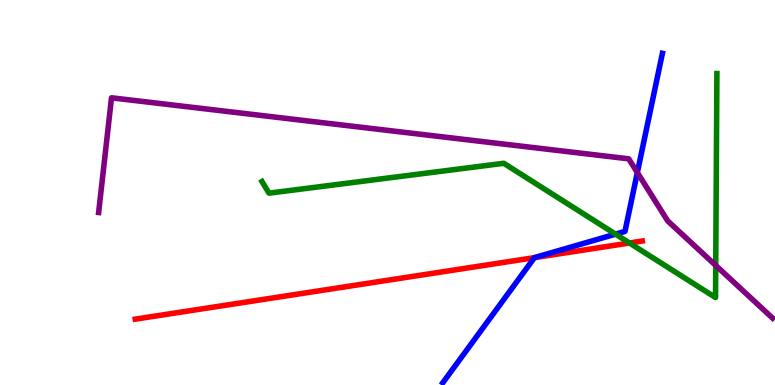[{'lines': ['blue', 'red'], 'intersections': [{'x': 6.9, 'y': 3.31}]}, {'lines': ['green', 'red'], 'intersections': [{'x': 8.12, 'y': 3.69}]}, {'lines': ['purple', 'red'], 'intersections': []}, {'lines': ['blue', 'green'], 'intersections': [{'x': 7.94, 'y': 3.92}]}, {'lines': ['blue', 'purple'], 'intersections': [{'x': 8.22, 'y': 5.52}]}, {'lines': ['green', 'purple'], 'intersections': [{'x': 9.24, 'y': 3.11}]}]